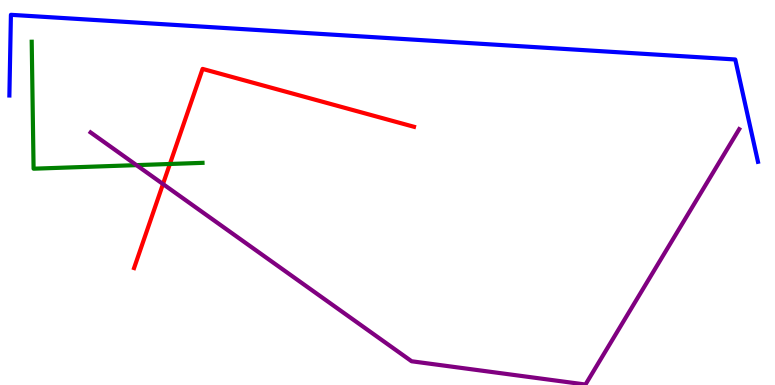[{'lines': ['blue', 'red'], 'intersections': []}, {'lines': ['green', 'red'], 'intersections': [{'x': 2.19, 'y': 5.74}]}, {'lines': ['purple', 'red'], 'intersections': [{'x': 2.1, 'y': 5.22}]}, {'lines': ['blue', 'green'], 'intersections': []}, {'lines': ['blue', 'purple'], 'intersections': []}, {'lines': ['green', 'purple'], 'intersections': [{'x': 1.76, 'y': 5.71}]}]